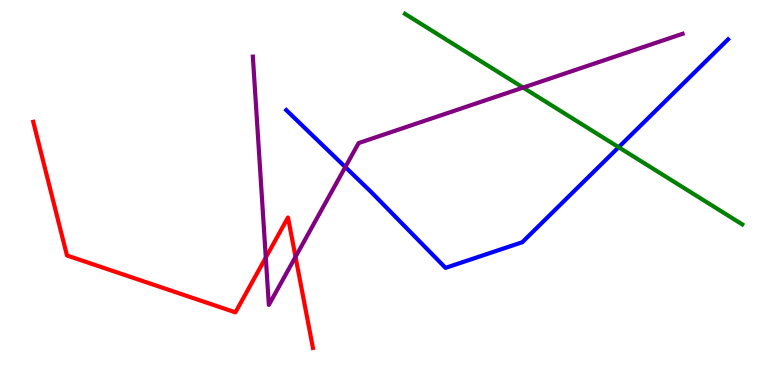[{'lines': ['blue', 'red'], 'intersections': []}, {'lines': ['green', 'red'], 'intersections': []}, {'lines': ['purple', 'red'], 'intersections': [{'x': 3.43, 'y': 3.31}, {'x': 3.81, 'y': 3.33}]}, {'lines': ['blue', 'green'], 'intersections': [{'x': 7.98, 'y': 6.18}]}, {'lines': ['blue', 'purple'], 'intersections': [{'x': 4.46, 'y': 5.66}]}, {'lines': ['green', 'purple'], 'intersections': [{'x': 6.75, 'y': 7.72}]}]